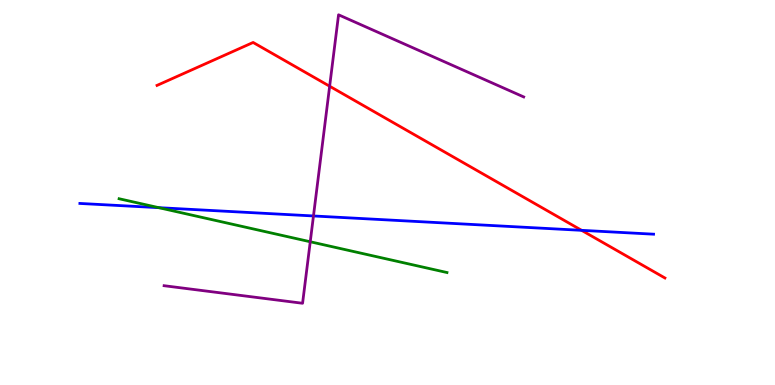[{'lines': ['blue', 'red'], 'intersections': [{'x': 7.5, 'y': 4.02}]}, {'lines': ['green', 'red'], 'intersections': []}, {'lines': ['purple', 'red'], 'intersections': [{'x': 4.25, 'y': 7.76}]}, {'lines': ['blue', 'green'], 'intersections': [{'x': 2.05, 'y': 4.61}]}, {'lines': ['blue', 'purple'], 'intersections': [{'x': 4.04, 'y': 4.39}]}, {'lines': ['green', 'purple'], 'intersections': [{'x': 4.0, 'y': 3.72}]}]